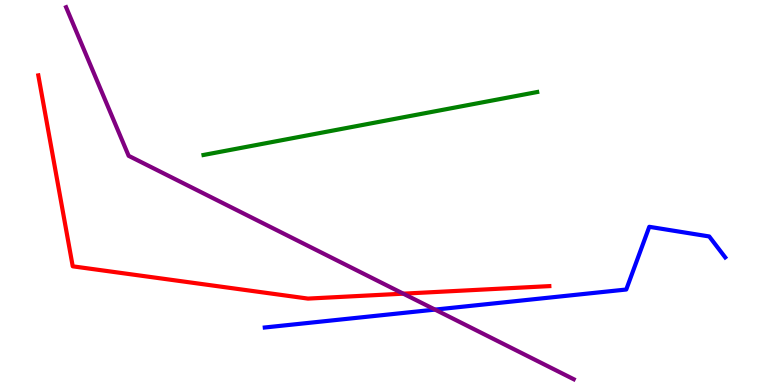[{'lines': ['blue', 'red'], 'intersections': []}, {'lines': ['green', 'red'], 'intersections': []}, {'lines': ['purple', 'red'], 'intersections': [{'x': 5.2, 'y': 2.37}]}, {'lines': ['blue', 'green'], 'intersections': []}, {'lines': ['blue', 'purple'], 'intersections': [{'x': 5.61, 'y': 1.96}]}, {'lines': ['green', 'purple'], 'intersections': []}]